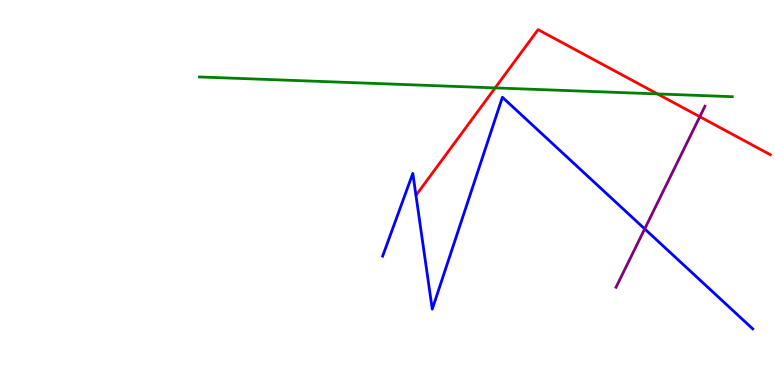[{'lines': ['blue', 'red'], 'intersections': []}, {'lines': ['green', 'red'], 'intersections': [{'x': 6.39, 'y': 7.72}, {'x': 8.48, 'y': 7.56}]}, {'lines': ['purple', 'red'], 'intersections': [{'x': 9.03, 'y': 6.97}]}, {'lines': ['blue', 'green'], 'intersections': []}, {'lines': ['blue', 'purple'], 'intersections': [{'x': 8.32, 'y': 4.05}]}, {'lines': ['green', 'purple'], 'intersections': []}]